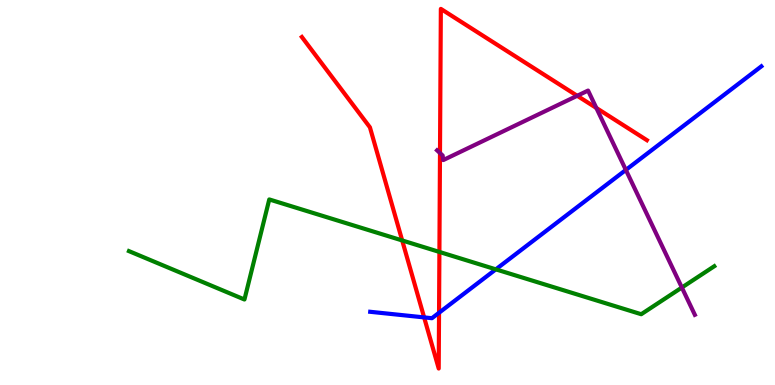[{'lines': ['blue', 'red'], 'intersections': [{'x': 5.47, 'y': 1.76}, {'x': 5.67, 'y': 1.88}]}, {'lines': ['green', 'red'], 'intersections': [{'x': 5.19, 'y': 3.75}, {'x': 5.67, 'y': 3.46}]}, {'lines': ['purple', 'red'], 'intersections': [{'x': 5.68, 'y': 6.02}, {'x': 7.45, 'y': 7.51}, {'x': 7.69, 'y': 7.2}]}, {'lines': ['blue', 'green'], 'intersections': [{'x': 6.4, 'y': 3.0}]}, {'lines': ['blue', 'purple'], 'intersections': [{'x': 8.08, 'y': 5.59}]}, {'lines': ['green', 'purple'], 'intersections': [{'x': 8.8, 'y': 2.53}]}]